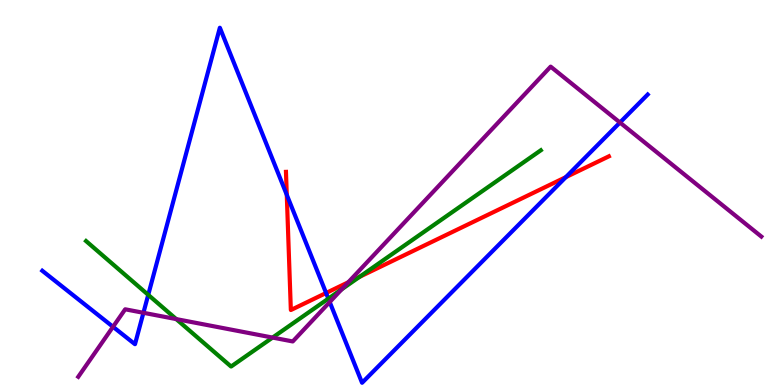[{'lines': ['blue', 'red'], 'intersections': [{'x': 3.7, 'y': 4.94}, {'x': 4.21, 'y': 2.39}, {'x': 7.3, 'y': 5.4}]}, {'lines': ['green', 'red'], 'intersections': [{'x': 4.64, 'y': 2.81}]}, {'lines': ['purple', 'red'], 'intersections': [{'x': 4.49, 'y': 2.67}]}, {'lines': ['blue', 'green'], 'intersections': [{'x': 1.91, 'y': 2.34}, {'x': 4.24, 'y': 2.24}]}, {'lines': ['blue', 'purple'], 'intersections': [{'x': 1.46, 'y': 1.51}, {'x': 1.85, 'y': 1.88}, {'x': 4.25, 'y': 2.15}, {'x': 8.0, 'y': 6.82}]}, {'lines': ['green', 'purple'], 'intersections': [{'x': 2.27, 'y': 1.71}, {'x': 3.52, 'y': 1.23}, {'x': 4.41, 'y': 2.48}]}]